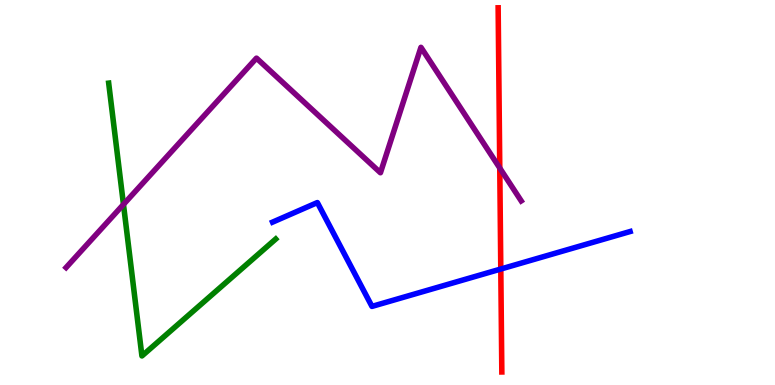[{'lines': ['blue', 'red'], 'intersections': [{'x': 6.46, 'y': 3.01}]}, {'lines': ['green', 'red'], 'intersections': []}, {'lines': ['purple', 'red'], 'intersections': [{'x': 6.45, 'y': 5.64}]}, {'lines': ['blue', 'green'], 'intersections': []}, {'lines': ['blue', 'purple'], 'intersections': []}, {'lines': ['green', 'purple'], 'intersections': [{'x': 1.59, 'y': 4.69}]}]